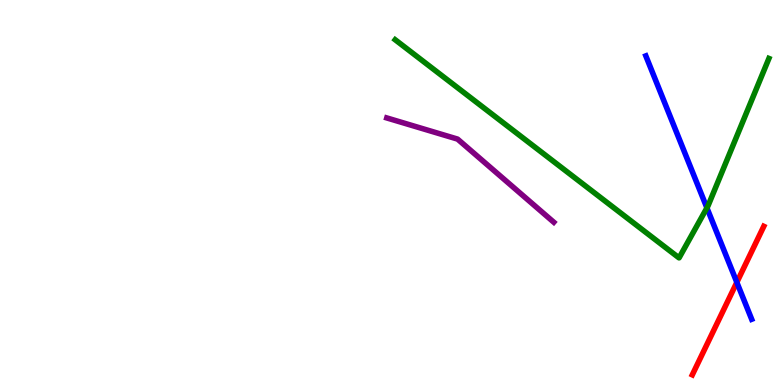[{'lines': ['blue', 'red'], 'intersections': [{'x': 9.51, 'y': 2.67}]}, {'lines': ['green', 'red'], 'intersections': []}, {'lines': ['purple', 'red'], 'intersections': []}, {'lines': ['blue', 'green'], 'intersections': [{'x': 9.12, 'y': 4.6}]}, {'lines': ['blue', 'purple'], 'intersections': []}, {'lines': ['green', 'purple'], 'intersections': []}]